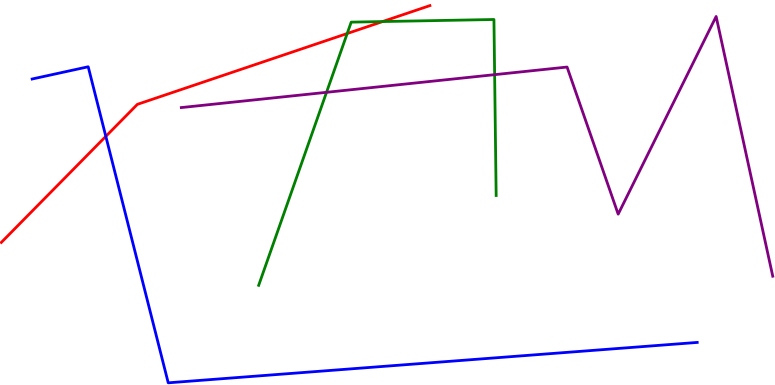[{'lines': ['blue', 'red'], 'intersections': [{'x': 1.37, 'y': 6.46}]}, {'lines': ['green', 'red'], 'intersections': [{'x': 4.48, 'y': 9.13}, {'x': 4.94, 'y': 9.44}]}, {'lines': ['purple', 'red'], 'intersections': []}, {'lines': ['blue', 'green'], 'intersections': []}, {'lines': ['blue', 'purple'], 'intersections': []}, {'lines': ['green', 'purple'], 'intersections': [{'x': 4.21, 'y': 7.6}, {'x': 6.38, 'y': 8.06}]}]